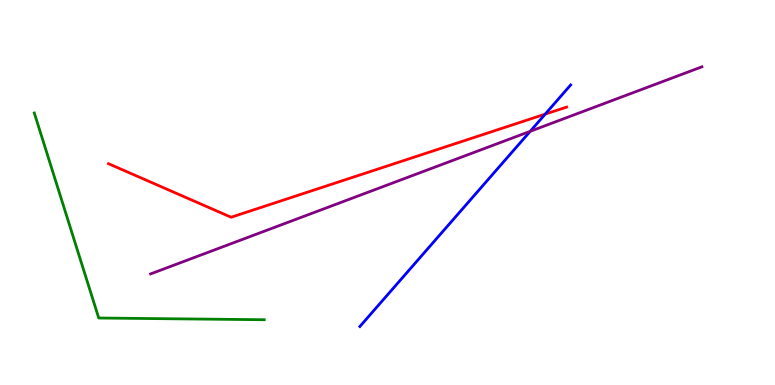[{'lines': ['blue', 'red'], 'intersections': [{'x': 7.04, 'y': 7.04}]}, {'lines': ['green', 'red'], 'intersections': []}, {'lines': ['purple', 'red'], 'intersections': []}, {'lines': ['blue', 'green'], 'intersections': []}, {'lines': ['blue', 'purple'], 'intersections': [{'x': 6.84, 'y': 6.59}]}, {'lines': ['green', 'purple'], 'intersections': []}]